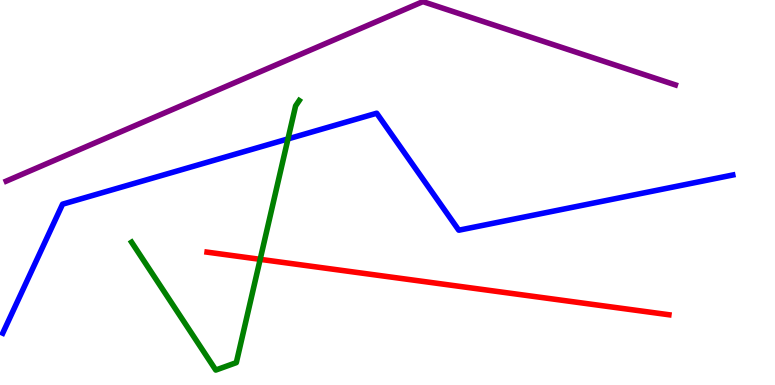[{'lines': ['blue', 'red'], 'intersections': []}, {'lines': ['green', 'red'], 'intersections': [{'x': 3.36, 'y': 3.26}]}, {'lines': ['purple', 'red'], 'intersections': []}, {'lines': ['blue', 'green'], 'intersections': [{'x': 3.72, 'y': 6.39}]}, {'lines': ['blue', 'purple'], 'intersections': []}, {'lines': ['green', 'purple'], 'intersections': []}]